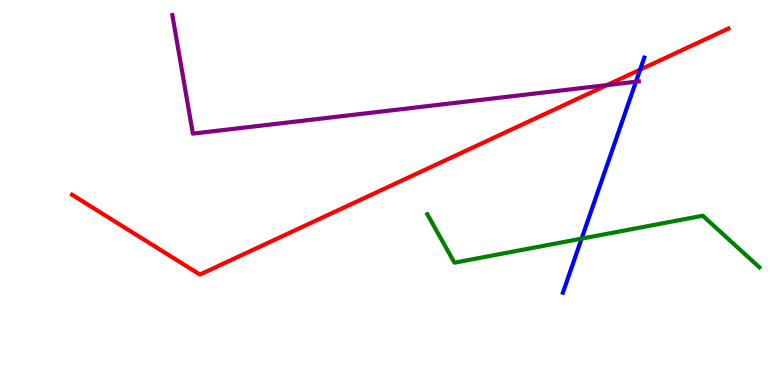[{'lines': ['blue', 'red'], 'intersections': [{'x': 8.26, 'y': 8.19}]}, {'lines': ['green', 'red'], 'intersections': []}, {'lines': ['purple', 'red'], 'intersections': [{'x': 7.83, 'y': 7.79}]}, {'lines': ['blue', 'green'], 'intersections': [{'x': 7.5, 'y': 3.8}]}, {'lines': ['blue', 'purple'], 'intersections': [{'x': 8.21, 'y': 7.88}]}, {'lines': ['green', 'purple'], 'intersections': []}]